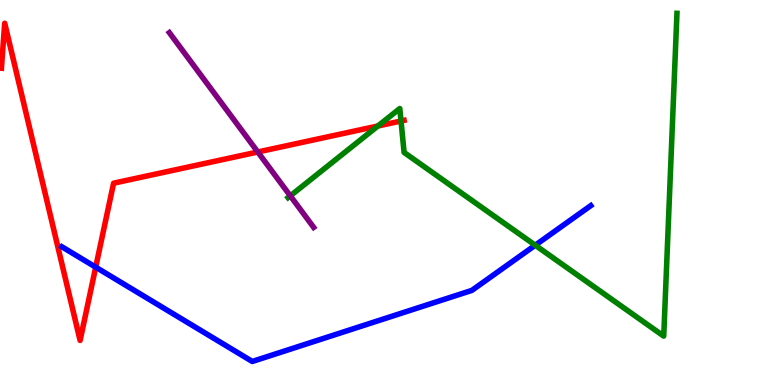[{'lines': ['blue', 'red'], 'intersections': [{'x': 1.23, 'y': 3.06}]}, {'lines': ['green', 'red'], 'intersections': [{'x': 4.88, 'y': 6.73}, {'x': 5.17, 'y': 6.86}]}, {'lines': ['purple', 'red'], 'intersections': [{'x': 3.33, 'y': 6.05}]}, {'lines': ['blue', 'green'], 'intersections': [{'x': 6.91, 'y': 3.63}]}, {'lines': ['blue', 'purple'], 'intersections': []}, {'lines': ['green', 'purple'], 'intersections': [{'x': 3.75, 'y': 4.91}]}]